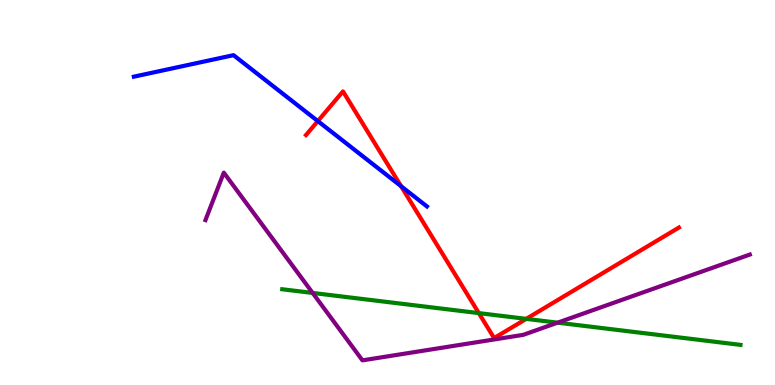[{'lines': ['blue', 'red'], 'intersections': [{'x': 4.1, 'y': 6.85}, {'x': 5.18, 'y': 5.16}]}, {'lines': ['green', 'red'], 'intersections': [{'x': 6.18, 'y': 1.87}, {'x': 6.79, 'y': 1.72}]}, {'lines': ['purple', 'red'], 'intersections': []}, {'lines': ['blue', 'green'], 'intersections': []}, {'lines': ['blue', 'purple'], 'intersections': []}, {'lines': ['green', 'purple'], 'intersections': [{'x': 4.03, 'y': 2.39}, {'x': 7.19, 'y': 1.62}]}]